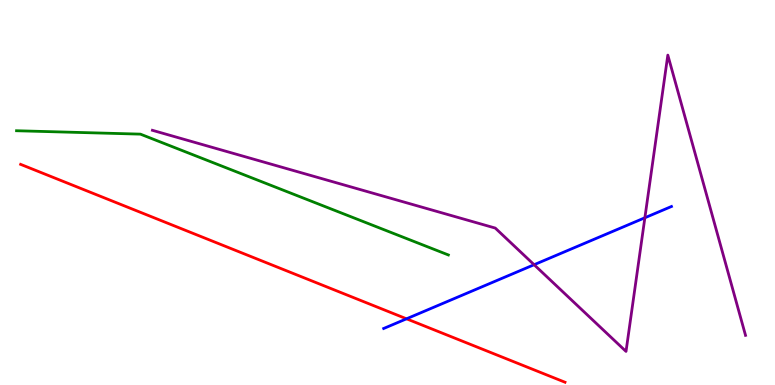[{'lines': ['blue', 'red'], 'intersections': [{'x': 5.25, 'y': 1.72}]}, {'lines': ['green', 'red'], 'intersections': []}, {'lines': ['purple', 'red'], 'intersections': []}, {'lines': ['blue', 'green'], 'intersections': []}, {'lines': ['blue', 'purple'], 'intersections': [{'x': 6.89, 'y': 3.12}, {'x': 8.32, 'y': 4.34}]}, {'lines': ['green', 'purple'], 'intersections': []}]